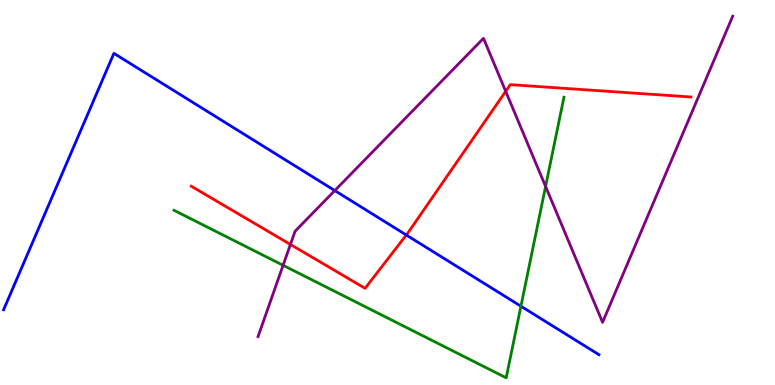[{'lines': ['blue', 'red'], 'intersections': [{'x': 5.24, 'y': 3.9}]}, {'lines': ['green', 'red'], 'intersections': []}, {'lines': ['purple', 'red'], 'intersections': [{'x': 3.75, 'y': 3.65}, {'x': 6.53, 'y': 7.63}]}, {'lines': ['blue', 'green'], 'intersections': [{'x': 6.72, 'y': 2.05}]}, {'lines': ['blue', 'purple'], 'intersections': [{'x': 4.32, 'y': 5.05}]}, {'lines': ['green', 'purple'], 'intersections': [{'x': 3.65, 'y': 3.11}, {'x': 7.04, 'y': 5.16}]}]